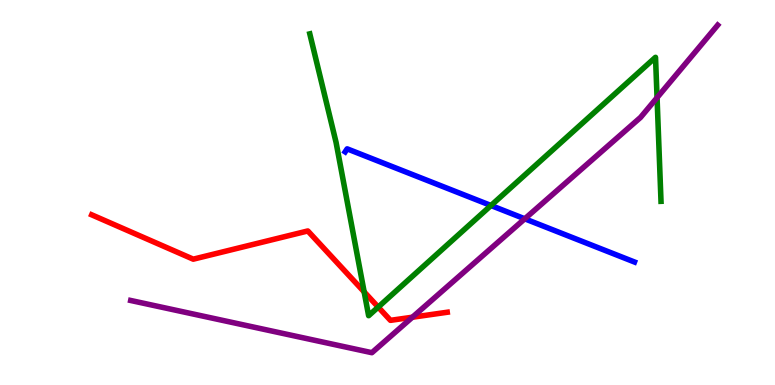[{'lines': ['blue', 'red'], 'intersections': []}, {'lines': ['green', 'red'], 'intersections': [{'x': 4.7, 'y': 2.42}, {'x': 4.88, 'y': 2.02}]}, {'lines': ['purple', 'red'], 'intersections': [{'x': 5.32, 'y': 1.76}]}, {'lines': ['blue', 'green'], 'intersections': [{'x': 6.34, 'y': 4.66}]}, {'lines': ['blue', 'purple'], 'intersections': [{'x': 6.77, 'y': 4.32}]}, {'lines': ['green', 'purple'], 'intersections': [{'x': 8.48, 'y': 7.46}]}]